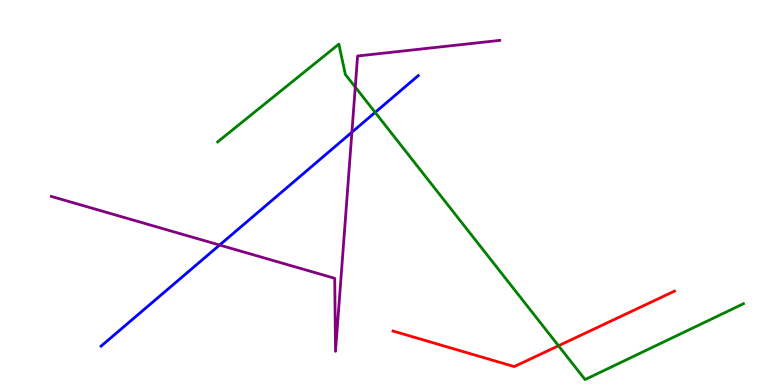[{'lines': ['blue', 'red'], 'intersections': []}, {'lines': ['green', 'red'], 'intersections': [{'x': 7.21, 'y': 1.02}]}, {'lines': ['purple', 'red'], 'intersections': []}, {'lines': ['blue', 'green'], 'intersections': [{'x': 4.84, 'y': 7.08}]}, {'lines': ['blue', 'purple'], 'intersections': [{'x': 2.83, 'y': 3.64}, {'x': 4.54, 'y': 6.57}]}, {'lines': ['green', 'purple'], 'intersections': [{'x': 4.58, 'y': 7.74}]}]